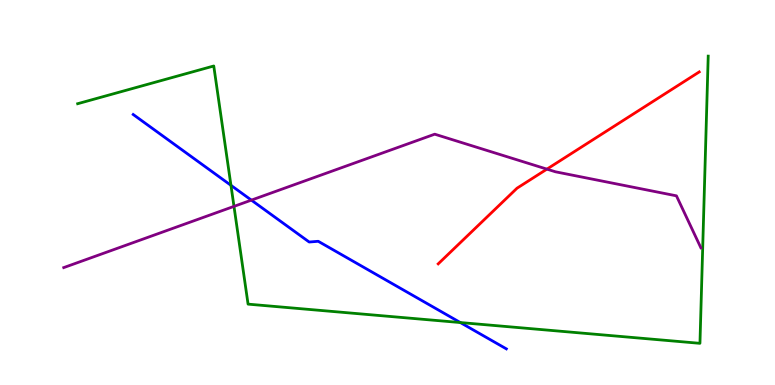[{'lines': ['blue', 'red'], 'intersections': []}, {'lines': ['green', 'red'], 'intersections': []}, {'lines': ['purple', 'red'], 'intersections': [{'x': 7.06, 'y': 5.61}]}, {'lines': ['blue', 'green'], 'intersections': [{'x': 2.98, 'y': 5.19}, {'x': 5.94, 'y': 1.62}]}, {'lines': ['blue', 'purple'], 'intersections': [{'x': 3.24, 'y': 4.8}]}, {'lines': ['green', 'purple'], 'intersections': [{'x': 3.02, 'y': 4.64}]}]